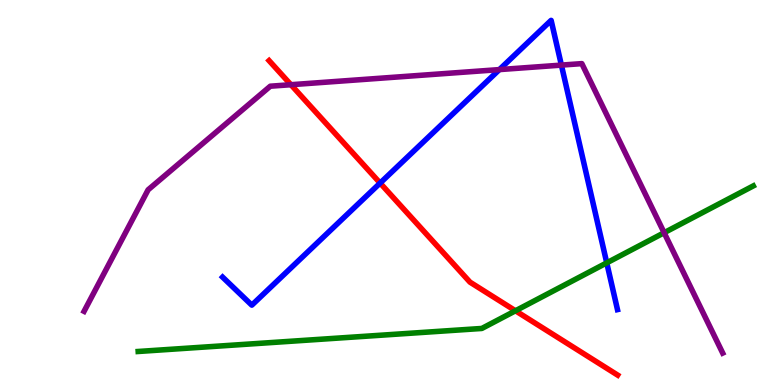[{'lines': ['blue', 'red'], 'intersections': [{'x': 4.9, 'y': 5.25}]}, {'lines': ['green', 'red'], 'intersections': [{'x': 6.65, 'y': 1.93}]}, {'lines': ['purple', 'red'], 'intersections': [{'x': 3.75, 'y': 7.8}]}, {'lines': ['blue', 'green'], 'intersections': [{'x': 7.83, 'y': 3.17}]}, {'lines': ['blue', 'purple'], 'intersections': [{'x': 6.44, 'y': 8.19}, {'x': 7.24, 'y': 8.31}]}, {'lines': ['green', 'purple'], 'intersections': [{'x': 8.57, 'y': 3.96}]}]